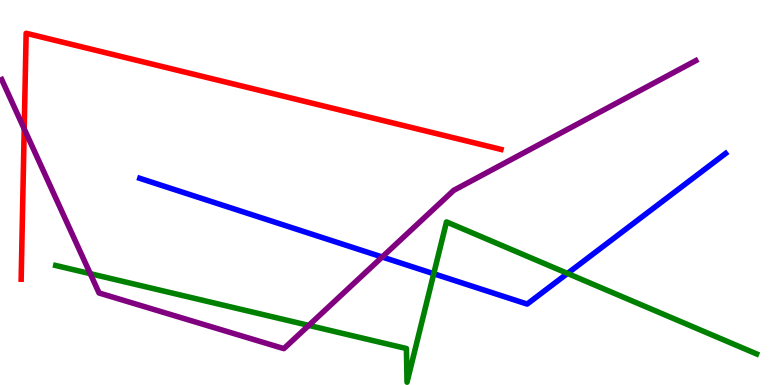[{'lines': ['blue', 'red'], 'intersections': []}, {'lines': ['green', 'red'], 'intersections': []}, {'lines': ['purple', 'red'], 'intersections': [{'x': 0.312, 'y': 6.65}]}, {'lines': ['blue', 'green'], 'intersections': [{'x': 5.6, 'y': 2.89}, {'x': 7.32, 'y': 2.9}]}, {'lines': ['blue', 'purple'], 'intersections': [{'x': 4.93, 'y': 3.32}]}, {'lines': ['green', 'purple'], 'intersections': [{'x': 1.16, 'y': 2.89}, {'x': 3.98, 'y': 1.55}]}]